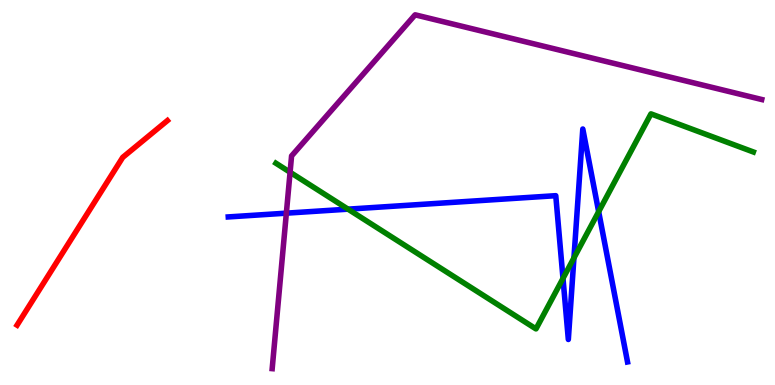[{'lines': ['blue', 'red'], 'intersections': []}, {'lines': ['green', 'red'], 'intersections': []}, {'lines': ['purple', 'red'], 'intersections': []}, {'lines': ['blue', 'green'], 'intersections': [{'x': 4.49, 'y': 4.57}, {'x': 7.26, 'y': 2.77}, {'x': 7.41, 'y': 3.3}, {'x': 7.72, 'y': 4.5}]}, {'lines': ['blue', 'purple'], 'intersections': [{'x': 3.69, 'y': 4.46}]}, {'lines': ['green', 'purple'], 'intersections': [{'x': 3.74, 'y': 5.53}]}]